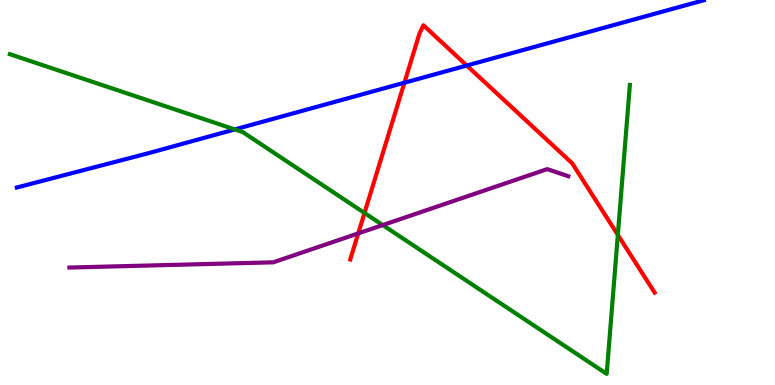[{'lines': ['blue', 'red'], 'intersections': [{'x': 5.22, 'y': 7.85}, {'x': 6.02, 'y': 8.3}]}, {'lines': ['green', 'red'], 'intersections': [{'x': 4.7, 'y': 4.47}, {'x': 7.97, 'y': 3.9}]}, {'lines': ['purple', 'red'], 'intersections': [{'x': 4.62, 'y': 3.94}]}, {'lines': ['blue', 'green'], 'intersections': [{'x': 3.03, 'y': 6.64}]}, {'lines': ['blue', 'purple'], 'intersections': []}, {'lines': ['green', 'purple'], 'intersections': [{'x': 4.94, 'y': 4.15}]}]